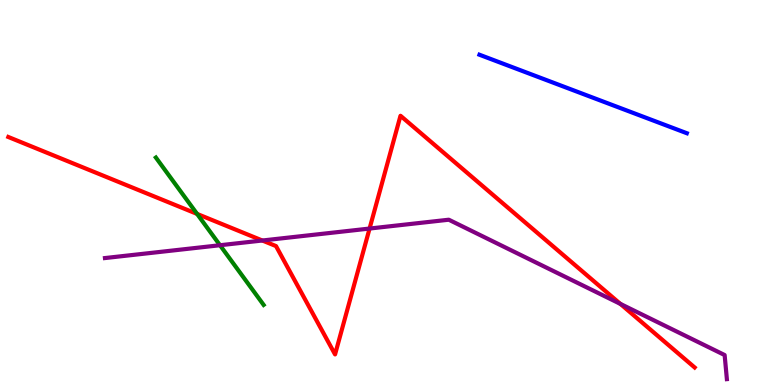[{'lines': ['blue', 'red'], 'intersections': []}, {'lines': ['green', 'red'], 'intersections': [{'x': 2.54, 'y': 4.44}]}, {'lines': ['purple', 'red'], 'intersections': [{'x': 3.39, 'y': 3.75}, {'x': 4.77, 'y': 4.06}, {'x': 8.0, 'y': 2.11}]}, {'lines': ['blue', 'green'], 'intersections': []}, {'lines': ['blue', 'purple'], 'intersections': []}, {'lines': ['green', 'purple'], 'intersections': [{'x': 2.84, 'y': 3.63}]}]